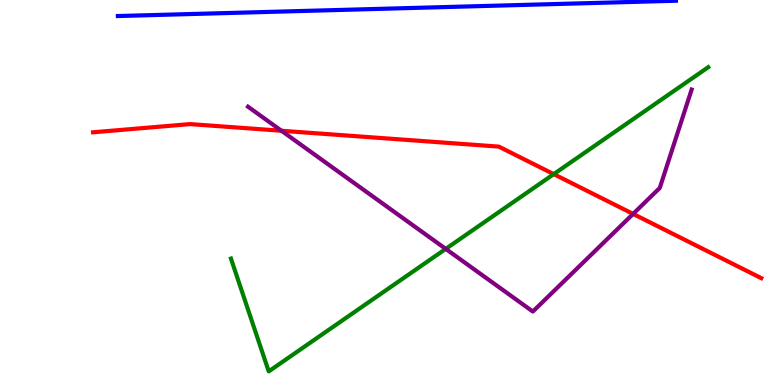[{'lines': ['blue', 'red'], 'intersections': []}, {'lines': ['green', 'red'], 'intersections': [{'x': 7.14, 'y': 5.48}]}, {'lines': ['purple', 'red'], 'intersections': [{'x': 3.63, 'y': 6.6}, {'x': 8.17, 'y': 4.44}]}, {'lines': ['blue', 'green'], 'intersections': []}, {'lines': ['blue', 'purple'], 'intersections': []}, {'lines': ['green', 'purple'], 'intersections': [{'x': 5.75, 'y': 3.54}]}]